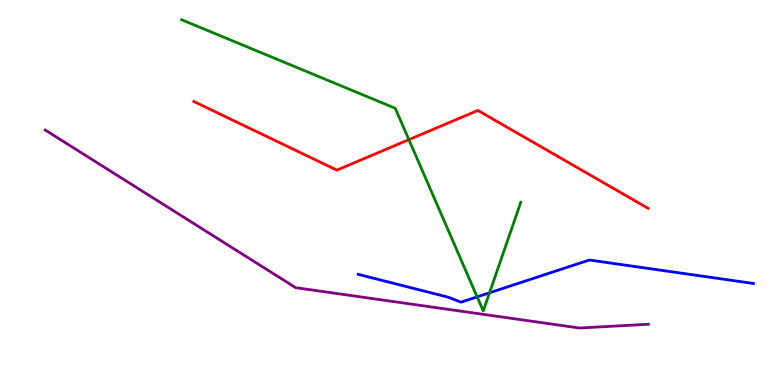[{'lines': ['blue', 'red'], 'intersections': []}, {'lines': ['green', 'red'], 'intersections': [{'x': 5.28, 'y': 6.37}]}, {'lines': ['purple', 'red'], 'intersections': []}, {'lines': ['blue', 'green'], 'intersections': [{'x': 6.16, 'y': 2.29}, {'x': 6.32, 'y': 2.4}]}, {'lines': ['blue', 'purple'], 'intersections': []}, {'lines': ['green', 'purple'], 'intersections': []}]